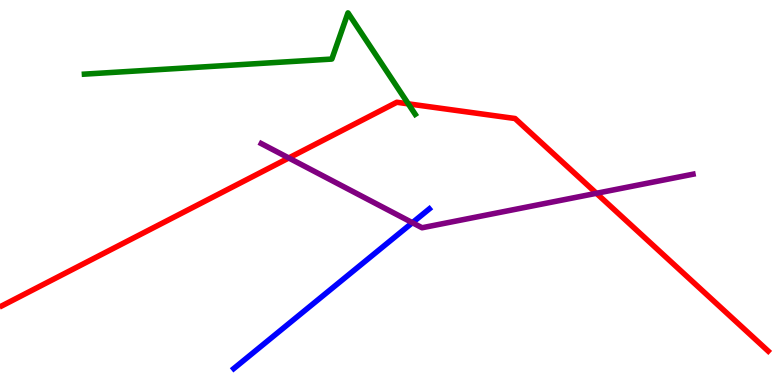[{'lines': ['blue', 'red'], 'intersections': []}, {'lines': ['green', 'red'], 'intersections': [{'x': 5.27, 'y': 7.3}]}, {'lines': ['purple', 'red'], 'intersections': [{'x': 3.73, 'y': 5.9}, {'x': 7.7, 'y': 4.98}]}, {'lines': ['blue', 'green'], 'intersections': []}, {'lines': ['blue', 'purple'], 'intersections': [{'x': 5.32, 'y': 4.22}]}, {'lines': ['green', 'purple'], 'intersections': []}]